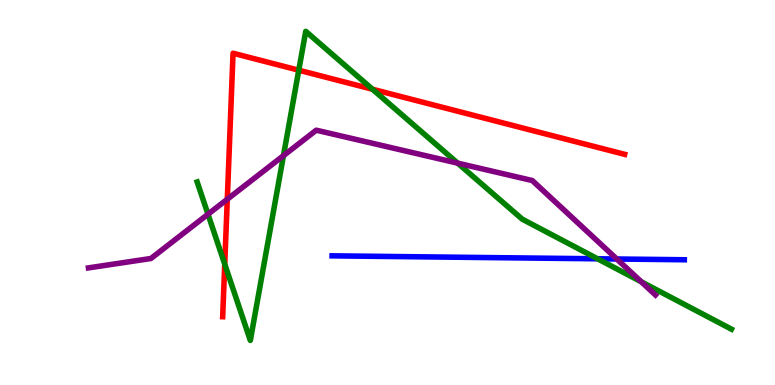[{'lines': ['blue', 'red'], 'intersections': []}, {'lines': ['green', 'red'], 'intersections': [{'x': 2.9, 'y': 3.14}, {'x': 3.86, 'y': 8.18}, {'x': 4.81, 'y': 7.68}]}, {'lines': ['purple', 'red'], 'intersections': [{'x': 2.93, 'y': 4.83}]}, {'lines': ['blue', 'green'], 'intersections': [{'x': 7.71, 'y': 3.28}]}, {'lines': ['blue', 'purple'], 'intersections': [{'x': 7.96, 'y': 3.27}]}, {'lines': ['green', 'purple'], 'intersections': [{'x': 2.68, 'y': 4.44}, {'x': 3.66, 'y': 5.96}, {'x': 5.91, 'y': 5.76}, {'x': 8.27, 'y': 2.68}]}]